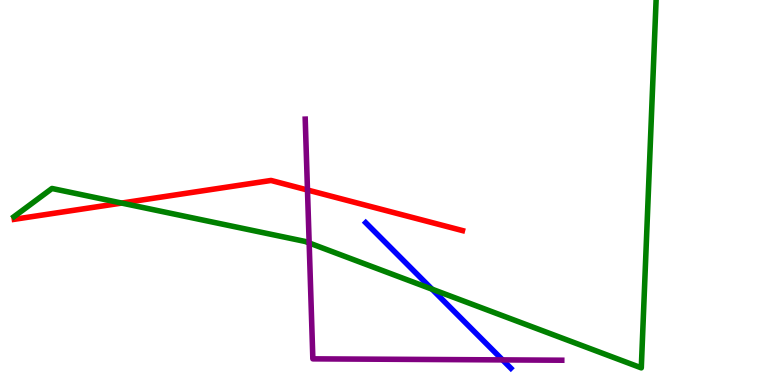[{'lines': ['blue', 'red'], 'intersections': []}, {'lines': ['green', 'red'], 'intersections': [{'x': 1.57, 'y': 4.73}]}, {'lines': ['purple', 'red'], 'intersections': [{'x': 3.97, 'y': 5.06}]}, {'lines': ['blue', 'green'], 'intersections': [{'x': 5.57, 'y': 2.49}]}, {'lines': ['blue', 'purple'], 'intersections': [{'x': 6.48, 'y': 0.652}]}, {'lines': ['green', 'purple'], 'intersections': [{'x': 3.99, 'y': 3.69}]}]